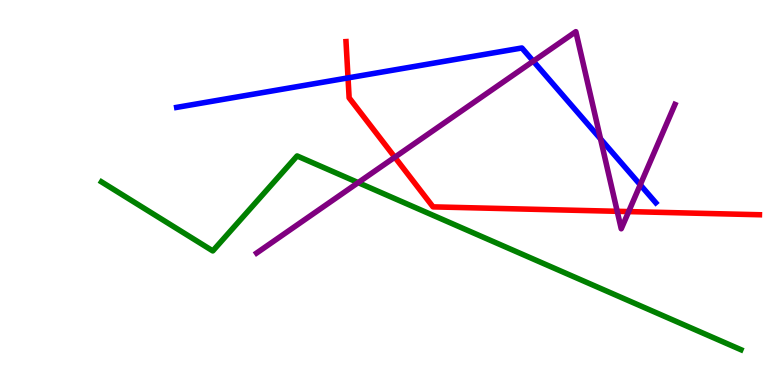[{'lines': ['blue', 'red'], 'intersections': [{'x': 4.49, 'y': 7.98}]}, {'lines': ['green', 'red'], 'intersections': []}, {'lines': ['purple', 'red'], 'intersections': [{'x': 5.09, 'y': 5.92}, {'x': 7.96, 'y': 4.51}, {'x': 8.11, 'y': 4.5}]}, {'lines': ['blue', 'green'], 'intersections': []}, {'lines': ['blue', 'purple'], 'intersections': [{'x': 6.88, 'y': 8.41}, {'x': 7.75, 'y': 6.39}, {'x': 8.26, 'y': 5.2}]}, {'lines': ['green', 'purple'], 'intersections': [{'x': 4.62, 'y': 5.26}]}]